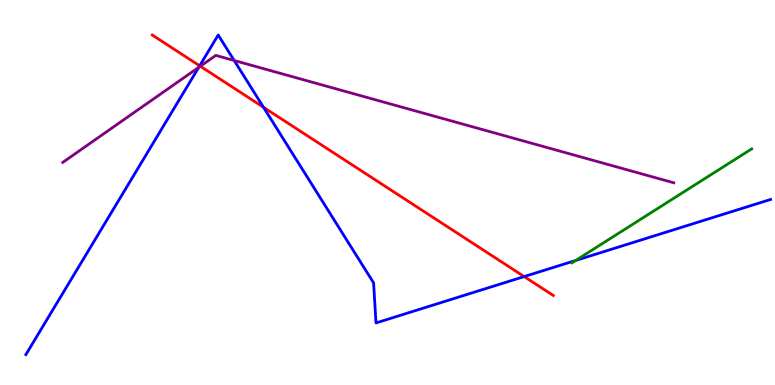[{'lines': ['blue', 'red'], 'intersections': [{'x': 2.58, 'y': 8.29}, {'x': 3.4, 'y': 7.21}, {'x': 6.76, 'y': 2.82}]}, {'lines': ['green', 'red'], 'intersections': []}, {'lines': ['purple', 'red'], 'intersections': [{'x': 2.58, 'y': 8.28}]}, {'lines': ['blue', 'green'], 'intersections': [{'x': 7.43, 'y': 3.24}]}, {'lines': ['blue', 'purple'], 'intersections': [{'x': 2.56, 'y': 8.25}, {'x': 3.02, 'y': 8.43}]}, {'lines': ['green', 'purple'], 'intersections': []}]